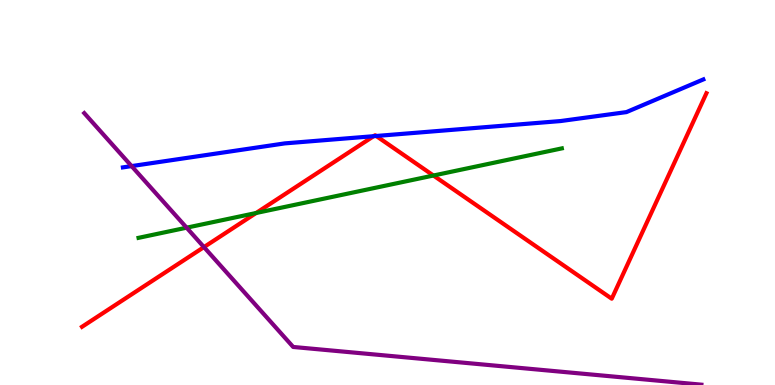[{'lines': ['blue', 'red'], 'intersections': [{'x': 4.82, 'y': 6.46}, {'x': 4.85, 'y': 6.47}]}, {'lines': ['green', 'red'], 'intersections': [{'x': 3.3, 'y': 4.47}, {'x': 5.59, 'y': 5.44}]}, {'lines': ['purple', 'red'], 'intersections': [{'x': 2.63, 'y': 3.58}]}, {'lines': ['blue', 'green'], 'intersections': []}, {'lines': ['blue', 'purple'], 'intersections': [{'x': 1.7, 'y': 5.69}]}, {'lines': ['green', 'purple'], 'intersections': [{'x': 2.41, 'y': 4.09}]}]